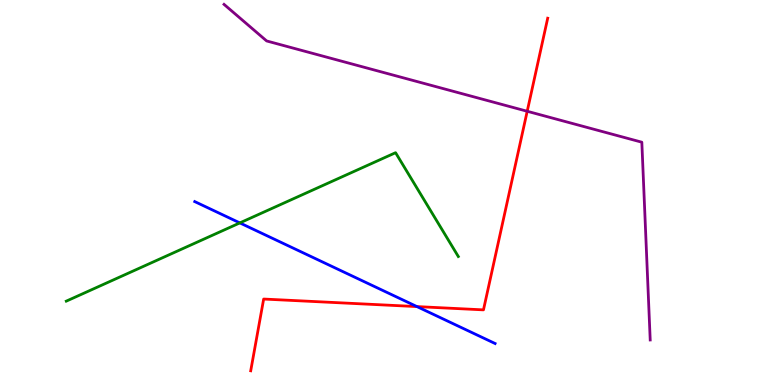[{'lines': ['blue', 'red'], 'intersections': [{'x': 5.38, 'y': 2.04}]}, {'lines': ['green', 'red'], 'intersections': []}, {'lines': ['purple', 'red'], 'intersections': [{'x': 6.8, 'y': 7.11}]}, {'lines': ['blue', 'green'], 'intersections': [{'x': 3.09, 'y': 4.21}]}, {'lines': ['blue', 'purple'], 'intersections': []}, {'lines': ['green', 'purple'], 'intersections': []}]